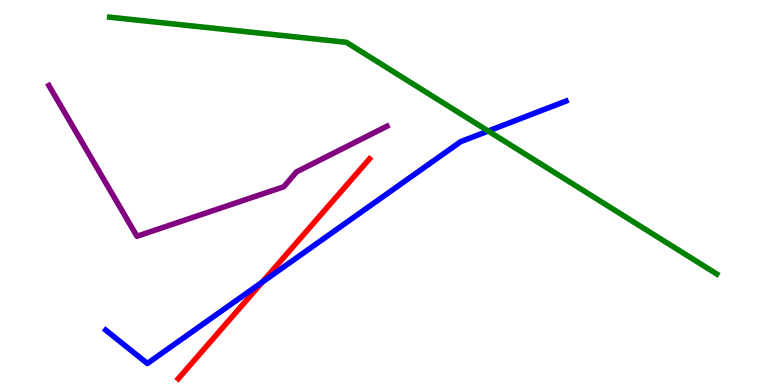[{'lines': ['blue', 'red'], 'intersections': [{'x': 3.38, 'y': 2.67}]}, {'lines': ['green', 'red'], 'intersections': []}, {'lines': ['purple', 'red'], 'intersections': []}, {'lines': ['blue', 'green'], 'intersections': [{'x': 6.3, 'y': 6.6}]}, {'lines': ['blue', 'purple'], 'intersections': []}, {'lines': ['green', 'purple'], 'intersections': []}]